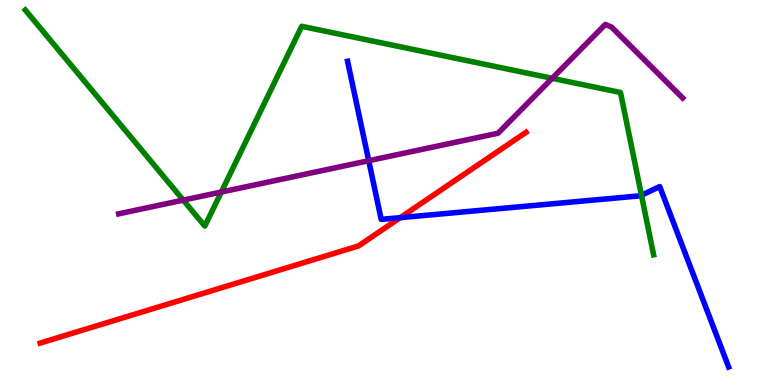[{'lines': ['blue', 'red'], 'intersections': [{'x': 5.16, 'y': 4.35}]}, {'lines': ['green', 'red'], 'intersections': []}, {'lines': ['purple', 'red'], 'intersections': []}, {'lines': ['blue', 'green'], 'intersections': [{'x': 8.28, 'y': 4.93}]}, {'lines': ['blue', 'purple'], 'intersections': [{'x': 4.76, 'y': 5.83}]}, {'lines': ['green', 'purple'], 'intersections': [{'x': 2.36, 'y': 4.8}, {'x': 2.86, 'y': 5.01}, {'x': 7.13, 'y': 7.97}]}]